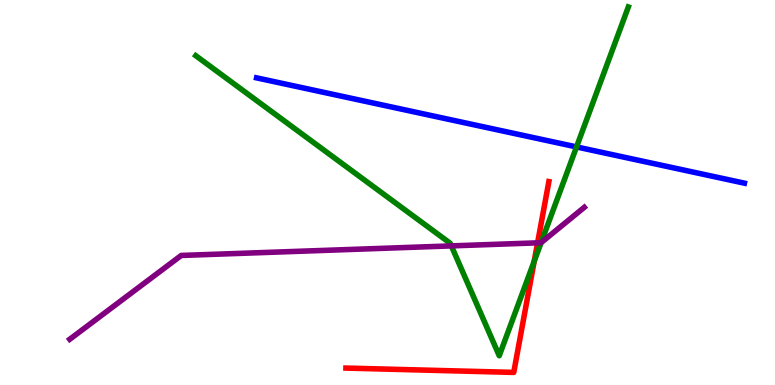[{'lines': ['blue', 'red'], 'intersections': []}, {'lines': ['green', 'red'], 'intersections': [{'x': 6.89, 'y': 3.21}]}, {'lines': ['purple', 'red'], 'intersections': [{'x': 6.94, 'y': 3.69}]}, {'lines': ['blue', 'green'], 'intersections': [{'x': 7.44, 'y': 6.18}]}, {'lines': ['blue', 'purple'], 'intersections': []}, {'lines': ['green', 'purple'], 'intersections': [{'x': 5.82, 'y': 3.61}, {'x': 6.98, 'y': 3.7}]}]